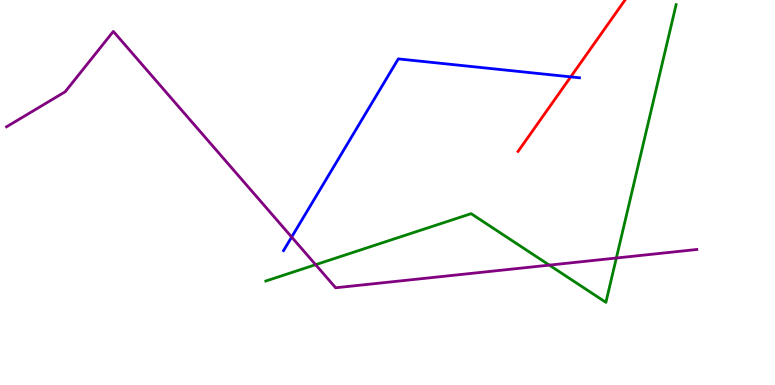[{'lines': ['blue', 'red'], 'intersections': [{'x': 7.36, 'y': 8.0}]}, {'lines': ['green', 'red'], 'intersections': []}, {'lines': ['purple', 'red'], 'intersections': []}, {'lines': ['blue', 'green'], 'intersections': []}, {'lines': ['blue', 'purple'], 'intersections': [{'x': 3.76, 'y': 3.84}]}, {'lines': ['green', 'purple'], 'intersections': [{'x': 4.07, 'y': 3.13}, {'x': 7.09, 'y': 3.11}, {'x': 7.95, 'y': 3.3}]}]